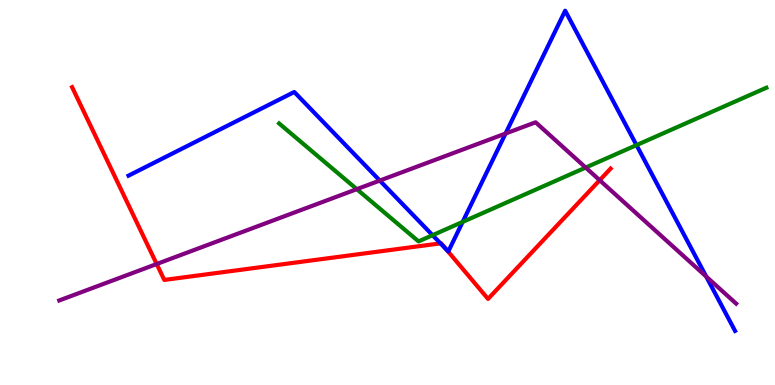[{'lines': ['blue', 'red'], 'intersections': [{'x': 5.68, 'y': 3.68}, {'x': 5.76, 'y': 3.52}]}, {'lines': ['green', 'red'], 'intersections': []}, {'lines': ['purple', 'red'], 'intersections': [{'x': 2.02, 'y': 3.14}, {'x': 7.74, 'y': 5.32}]}, {'lines': ['blue', 'green'], 'intersections': [{'x': 5.58, 'y': 3.89}, {'x': 5.97, 'y': 4.24}, {'x': 8.21, 'y': 6.23}]}, {'lines': ['blue', 'purple'], 'intersections': [{'x': 4.9, 'y': 5.31}, {'x': 6.52, 'y': 6.53}, {'x': 9.11, 'y': 2.82}]}, {'lines': ['green', 'purple'], 'intersections': [{'x': 4.6, 'y': 5.09}, {'x': 7.56, 'y': 5.65}]}]